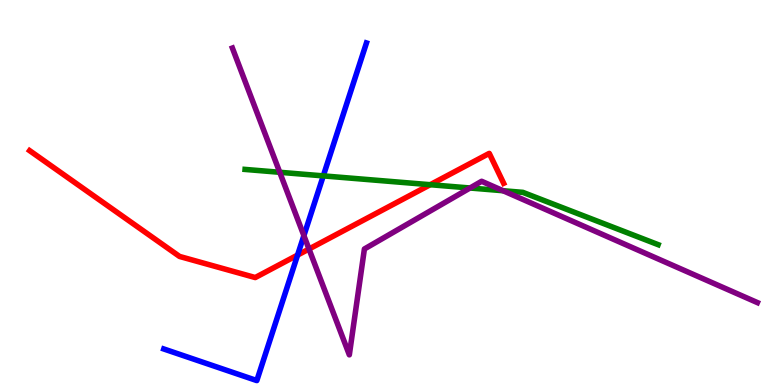[{'lines': ['blue', 'red'], 'intersections': [{'x': 3.84, 'y': 3.37}]}, {'lines': ['green', 'red'], 'intersections': [{'x': 5.55, 'y': 5.2}]}, {'lines': ['purple', 'red'], 'intersections': [{'x': 3.99, 'y': 3.53}]}, {'lines': ['blue', 'green'], 'intersections': [{'x': 4.17, 'y': 5.43}]}, {'lines': ['blue', 'purple'], 'intersections': [{'x': 3.92, 'y': 3.88}]}, {'lines': ['green', 'purple'], 'intersections': [{'x': 3.61, 'y': 5.53}, {'x': 6.06, 'y': 5.12}, {'x': 6.49, 'y': 5.05}]}]